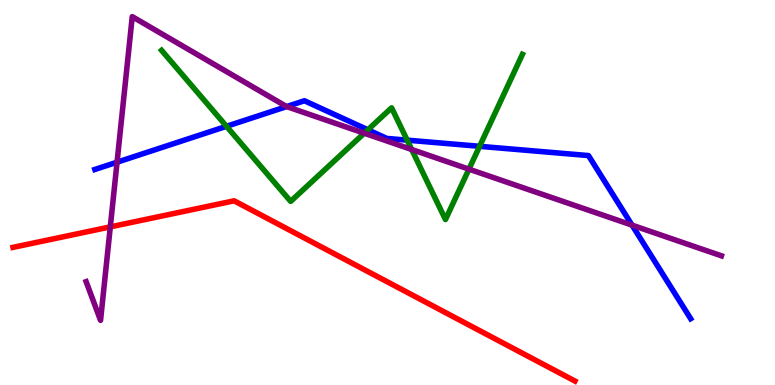[{'lines': ['blue', 'red'], 'intersections': []}, {'lines': ['green', 'red'], 'intersections': []}, {'lines': ['purple', 'red'], 'intersections': [{'x': 1.42, 'y': 4.11}]}, {'lines': ['blue', 'green'], 'intersections': [{'x': 2.92, 'y': 6.72}, {'x': 4.75, 'y': 6.63}, {'x': 5.25, 'y': 6.36}, {'x': 6.19, 'y': 6.2}]}, {'lines': ['blue', 'purple'], 'intersections': [{'x': 1.51, 'y': 5.79}, {'x': 3.7, 'y': 7.23}, {'x': 8.16, 'y': 4.15}]}, {'lines': ['green', 'purple'], 'intersections': [{'x': 4.7, 'y': 6.54}, {'x': 5.31, 'y': 6.12}, {'x': 6.05, 'y': 5.61}]}]